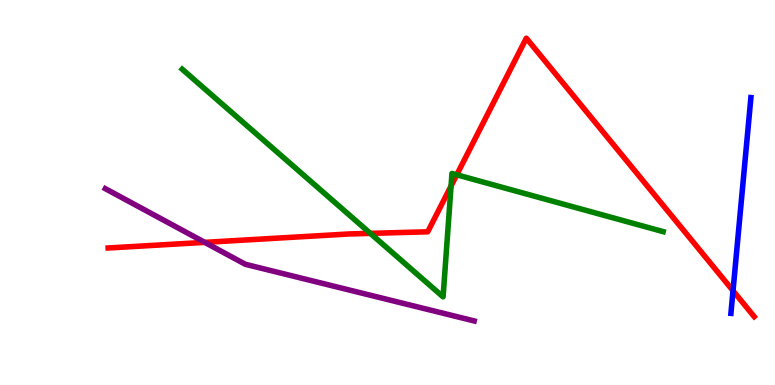[{'lines': ['blue', 'red'], 'intersections': [{'x': 9.46, 'y': 2.45}]}, {'lines': ['green', 'red'], 'intersections': [{'x': 4.78, 'y': 3.94}, {'x': 5.82, 'y': 5.17}, {'x': 5.89, 'y': 5.46}]}, {'lines': ['purple', 'red'], 'intersections': [{'x': 2.64, 'y': 3.7}]}, {'lines': ['blue', 'green'], 'intersections': []}, {'lines': ['blue', 'purple'], 'intersections': []}, {'lines': ['green', 'purple'], 'intersections': []}]